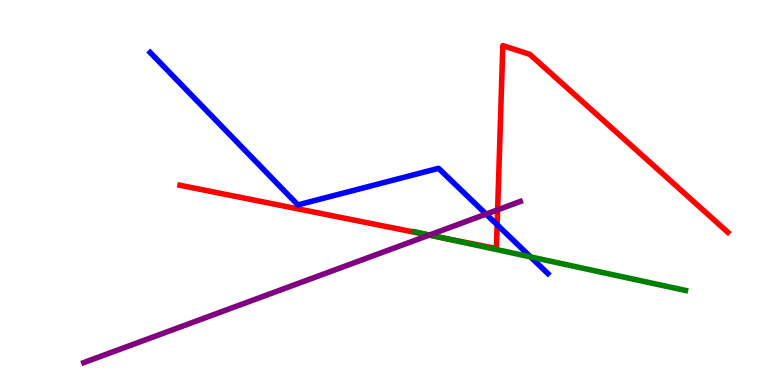[{'lines': ['blue', 'red'], 'intersections': [{'x': 6.41, 'y': 4.16}]}, {'lines': ['green', 'red'], 'intersections': [{'x': 5.68, 'y': 3.83}]}, {'lines': ['purple', 'red'], 'intersections': [{'x': 5.54, 'y': 3.89}, {'x': 6.42, 'y': 4.55}]}, {'lines': ['blue', 'green'], 'intersections': [{'x': 6.85, 'y': 3.33}]}, {'lines': ['blue', 'purple'], 'intersections': [{'x': 6.27, 'y': 4.44}]}, {'lines': ['green', 'purple'], 'intersections': [{'x': 5.54, 'y': 3.9}]}]